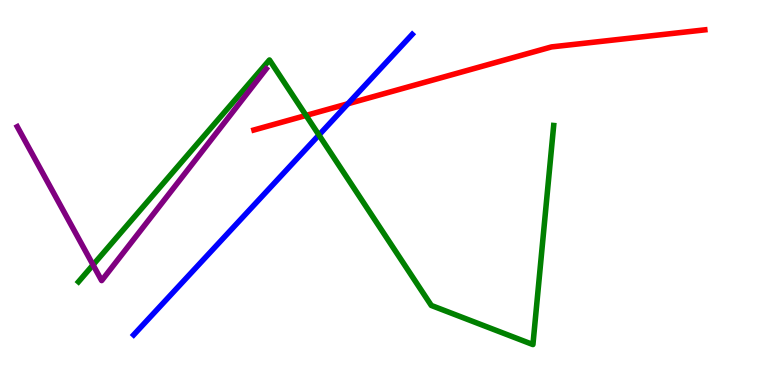[{'lines': ['blue', 'red'], 'intersections': [{'x': 4.49, 'y': 7.31}]}, {'lines': ['green', 'red'], 'intersections': [{'x': 3.95, 'y': 7.0}]}, {'lines': ['purple', 'red'], 'intersections': []}, {'lines': ['blue', 'green'], 'intersections': [{'x': 4.12, 'y': 6.49}]}, {'lines': ['blue', 'purple'], 'intersections': []}, {'lines': ['green', 'purple'], 'intersections': [{'x': 1.2, 'y': 3.12}]}]